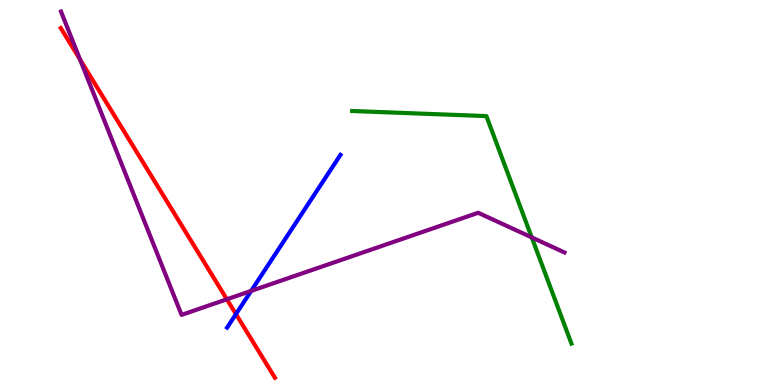[{'lines': ['blue', 'red'], 'intersections': [{'x': 3.04, 'y': 1.84}]}, {'lines': ['green', 'red'], 'intersections': []}, {'lines': ['purple', 'red'], 'intersections': [{'x': 1.03, 'y': 8.45}, {'x': 2.93, 'y': 2.23}]}, {'lines': ['blue', 'green'], 'intersections': []}, {'lines': ['blue', 'purple'], 'intersections': [{'x': 3.24, 'y': 2.44}]}, {'lines': ['green', 'purple'], 'intersections': [{'x': 6.86, 'y': 3.83}]}]